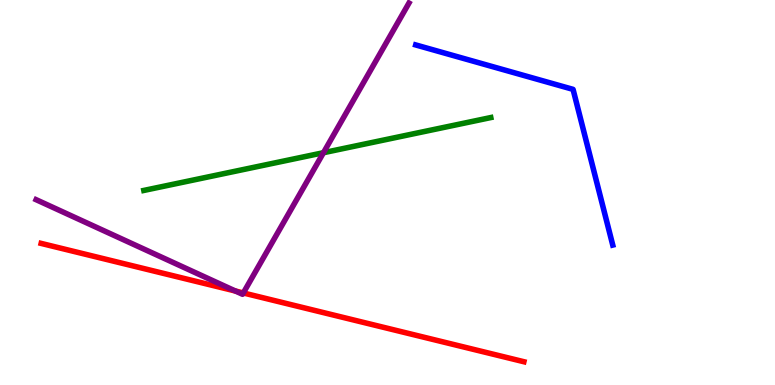[{'lines': ['blue', 'red'], 'intersections': []}, {'lines': ['green', 'red'], 'intersections': []}, {'lines': ['purple', 'red'], 'intersections': [{'x': 3.04, 'y': 2.44}, {'x': 3.14, 'y': 2.39}]}, {'lines': ['blue', 'green'], 'intersections': []}, {'lines': ['blue', 'purple'], 'intersections': []}, {'lines': ['green', 'purple'], 'intersections': [{'x': 4.17, 'y': 6.03}]}]